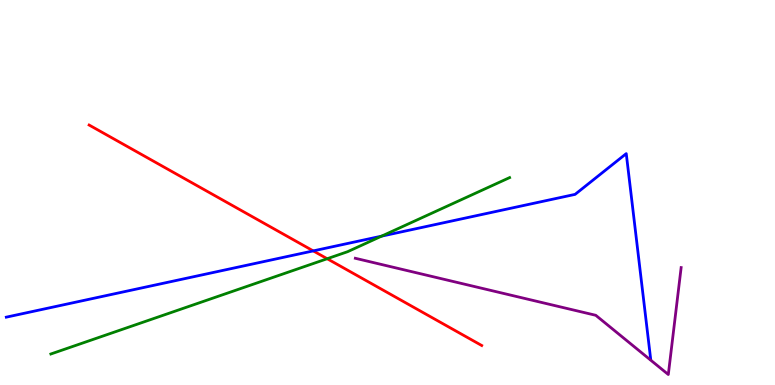[{'lines': ['blue', 'red'], 'intersections': [{'x': 4.04, 'y': 3.48}]}, {'lines': ['green', 'red'], 'intersections': [{'x': 4.22, 'y': 3.28}]}, {'lines': ['purple', 'red'], 'intersections': []}, {'lines': ['blue', 'green'], 'intersections': [{'x': 4.92, 'y': 3.87}]}, {'lines': ['blue', 'purple'], 'intersections': []}, {'lines': ['green', 'purple'], 'intersections': []}]